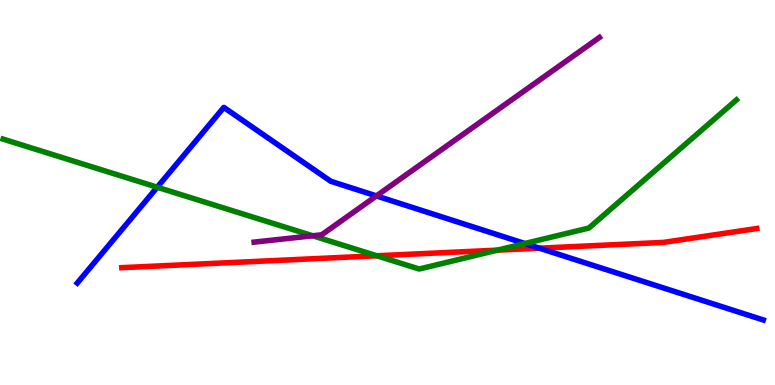[{'lines': ['blue', 'red'], 'intersections': [{'x': 6.96, 'y': 3.55}]}, {'lines': ['green', 'red'], 'intersections': [{'x': 4.86, 'y': 3.36}, {'x': 6.42, 'y': 3.5}]}, {'lines': ['purple', 'red'], 'intersections': []}, {'lines': ['blue', 'green'], 'intersections': [{'x': 2.03, 'y': 5.14}, {'x': 6.77, 'y': 3.68}]}, {'lines': ['blue', 'purple'], 'intersections': [{'x': 4.86, 'y': 4.91}]}, {'lines': ['green', 'purple'], 'intersections': [{'x': 4.03, 'y': 3.88}]}]